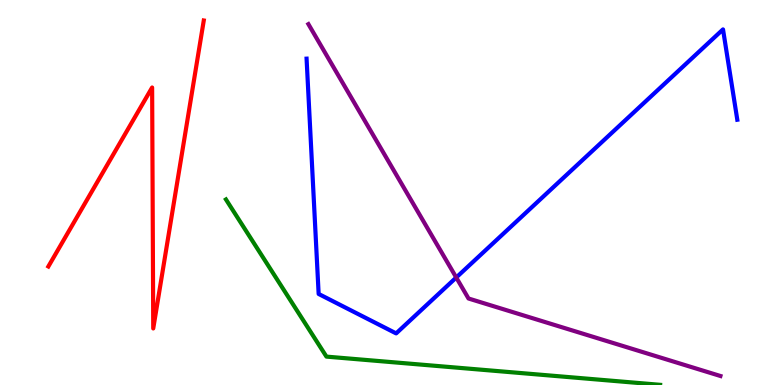[{'lines': ['blue', 'red'], 'intersections': []}, {'lines': ['green', 'red'], 'intersections': []}, {'lines': ['purple', 'red'], 'intersections': []}, {'lines': ['blue', 'green'], 'intersections': []}, {'lines': ['blue', 'purple'], 'intersections': [{'x': 5.89, 'y': 2.79}]}, {'lines': ['green', 'purple'], 'intersections': []}]